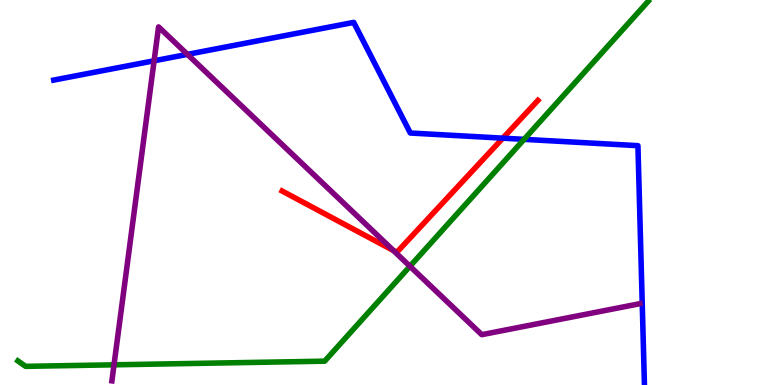[{'lines': ['blue', 'red'], 'intersections': [{'x': 6.49, 'y': 6.41}]}, {'lines': ['green', 'red'], 'intersections': []}, {'lines': ['purple', 'red'], 'intersections': [{'x': 5.08, 'y': 3.49}]}, {'lines': ['blue', 'green'], 'intersections': [{'x': 6.76, 'y': 6.38}]}, {'lines': ['blue', 'purple'], 'intersections': [{'x': 1.99, 'y': 8.42}, {'x': 2.42, 'y': 8.59}]}, {'lines': ['green', 'purple'], 'intersections': [{'x': 1.47, 'y': 0.524}, {'x': 5.29, 'y': 3.08}]}]